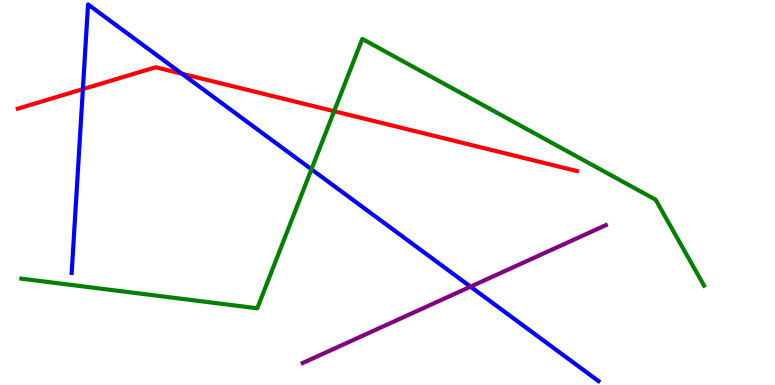[{'lines': ['blue', 'red'], 'intersections': [{'x': 1.07, 'y': 7.69}, {'x': 2.35, 'y': 8.08}]}, {'lines': ['green', 'red'], 'intersections': [{'x': 4.31, 'y': 7.11}]}, {'lines': ['purple', 'red'], 'intersections': []}, {'lines': ['blue', 'green'], 'intersections': [{'x': 4.02, 'y': 5.6}]}, {'lines': ['blue', 'purple'], 'intersections': [{'x': 6.07, 'y': 2.55}]}, {'lines': ['green', 'purple'], 'intersections': []}]